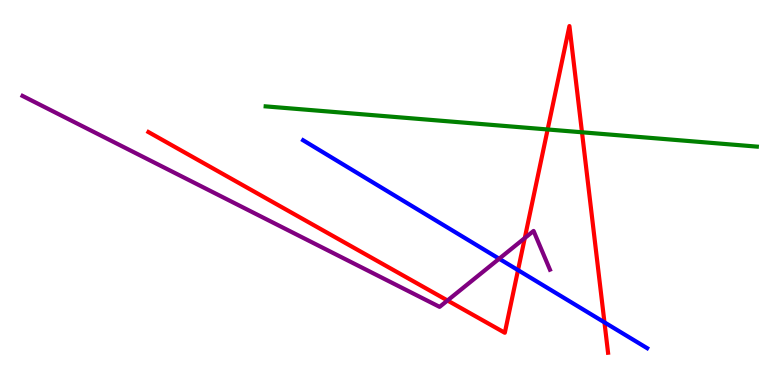[{'lines': ['blue', 'red'], 'intersections': [{'x': 6.68, 'y': 2.98}, {'x': 7.8, 'y': 1.63}]}, {'lines': ['green', 'red'], 'intersections': [{'x': 7.07, 'y': 6.64}, {'x': 7.51, 'y': 6.56}]}, {'lines': ['purple', 'red'], 'intersections': [{'x': 5.77, 'y': 2.2}, {'x': 6.77, 'y': 3.82}]}, {'lines': ['blue', 'green'], 'intersections': []}, {'lines': ['blue', 'purple'], 'intersections': [{'x': 6.44, 'y': 3.28}]}, {'lines': ['green', 'purple'], 'intersections': []}]